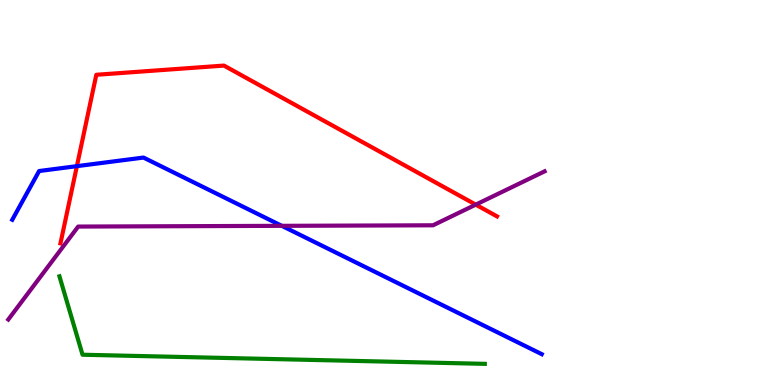[{'lines': ['blue', 'red'], 'intersections': [{'x': 0.992, 'y': 5.68}]}, {'lines': ['green', 'red'], 'intersections': []}, {'lines': ['purple', 'red'], 'intersections': [{'x': 6.14, 'y': 4.68}]}, {'lines': ['blue', 'green'], 'intersections': []}, {'lines': ['blue', 'purple'], 'intersections': [{'x': 3.64, 'y': 4.13}]}, {'lines': ['green', 'purple'], 'intersections': []}]